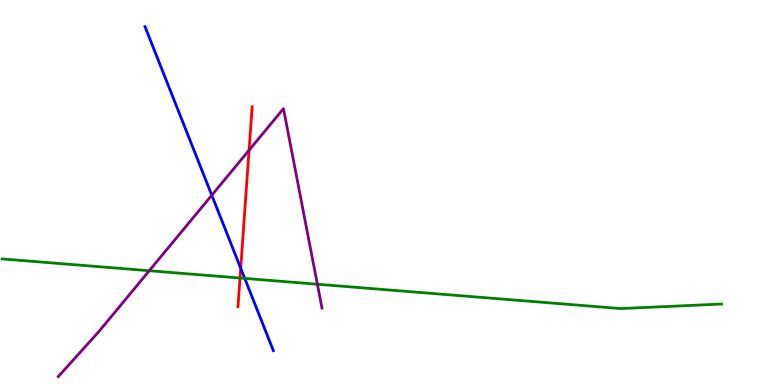[{'lines': ['blue', 'red'], 'intersections': [{'x': 3.11, 'y': 3.03}]}, {'lines': ['green', 'red'], 'intersections': [{'x': 3.1, 'y': 2.78}]}, {'lines': ['purple', 'red'], 'intersections': [{'x': 3.21, 'y': 6.1}]}, {'lines': ['blue', 'green'], 'intersections': [{'x': 3.16, 'y': 2.77}]}, {'lines': ['blue', 'purple'], 'intersections': [{'x': 2.73, 'y': 4.93}]}, {'lines': ['green', 'purple'], 'intersections': [{'x': 1.93, 'y': 2.97}, {'x': 4.1, 'y': 2.62}]}]